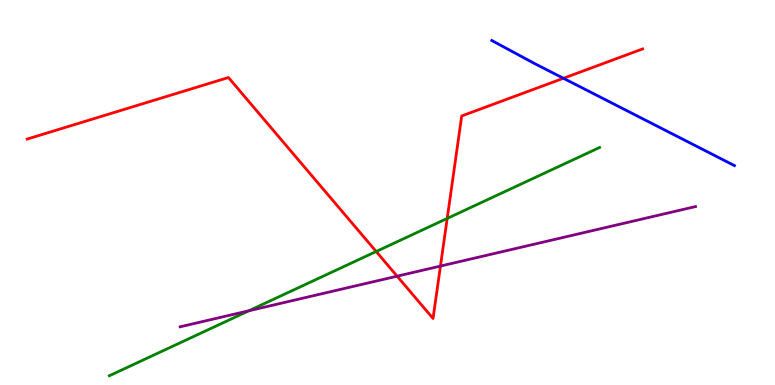[{'lines': ['blue', 'red'], 'intersections': [{'x': 7.27, 'y': 7.97}]}, {'lines': ['green', 'red'], 'intersections': [{'x': 4.85, 'y': 3.47}, {'x': 5.77, 'y': 4.33}]}, {'lines': ['purple', 'red'], 'intersections': [{'x': 5.12, 'y': 2.83}, {'x': 5.68, 'y': 3.09}]}, {'lines': ['blue', 'green'], 'intersections': []}, {'lines': ['blue', 'purple'], 'intersections': []}, {'lines': ['green', 'purple'], 'intersections': [{'x': 3.21, 'y': 1.93}]}]